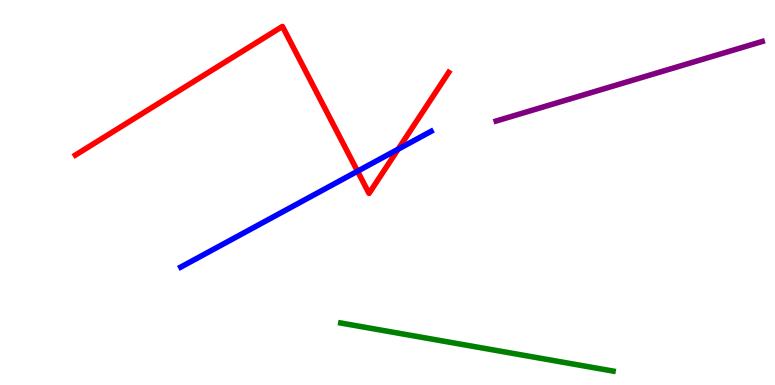[{'lines': ['blue', 'red'], 'intersections': [{'x': 4.61, 'y': 5.55}, {'x': 5.14, 'y': 6.13}]}, {'lines': ['green', 'red'], 'intersections': []}, {'lines': ['purple', 'red'], 'intersections': []}, {'lines': ['blue', 'green'], 'intersections': []}, {'lines': ['blue', 'purple'], 'intersections': []}, {'lines': ['green', 'purple'], 'intersections': []}]